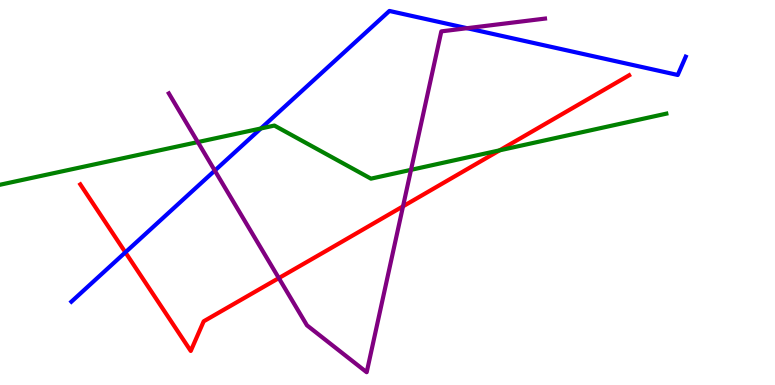[{'lines': ['blue', 'red'], 'intersections': [{'x': 1.62, 'y': 3.45}]}, {'lines': ['green', 'red'], 'intersections': [{'x': 6.45, 'y': 6.1}]}, {'lines': ['purple', 'red'], 'intersections': [{'x': 3.6, 'y': 2.78}, {'x': 5.2, 'y': 4.64}]}, {'lines': ['blue', 'green'], 'intersections': [{'x': 3.37, 'y': 6.66}]}, {'lines': ['blue', 'purple'], 'intersections': [{'x': 2.77, 'y': 5.57}, {'x': 6.03, 'y': 9.27}]}, {'lines': ['green', 'purple'], 'intersections': [{'x': 2.55, 'y': 6.31}, {'x': 5.3, 'y': 5.59}]}]